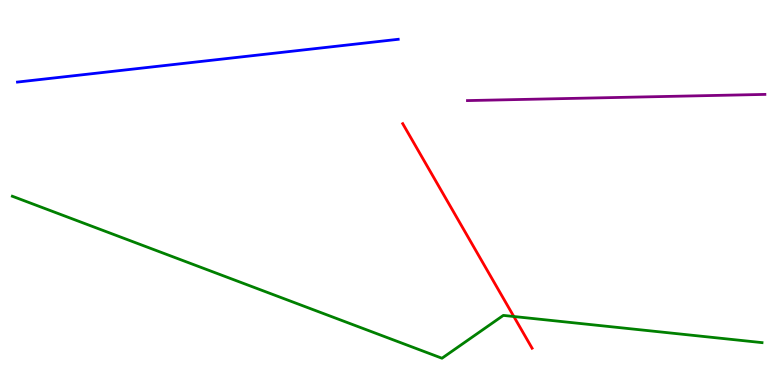[{'lines': ['blue', 'red'], 'intersections': []}, {'lines': ['green', 'red'], 'intersections': [{'x': 6.63, 'y': 1.78}]}, {'lines': ['purple', 'red'], 'intersections': []}, {'lines': ['blue', 'green'], 'intersections': []}, {'lines': ['blue', 'purple'], 'intersections': []}, {'lines': ['green', 'purple'], 'intersections': []}]